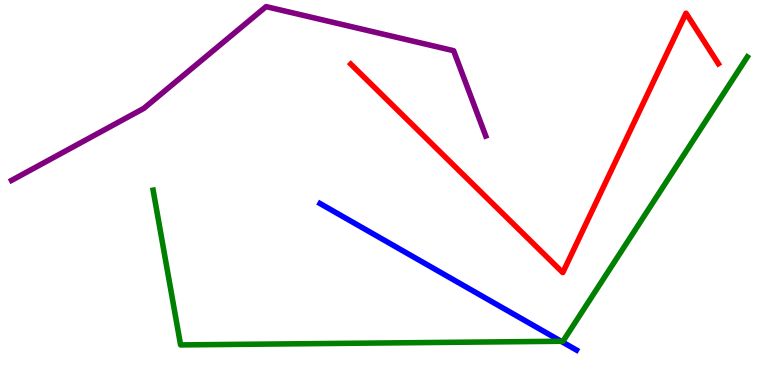[{'lines': ['blue', 'red'], 'intersections': []}, {'lines': ['green', 'red'], 'intersections': []}, {'lines': ['purple', 'red'], 'intersections': []}, {'lines': ['blue', 'green'], 'intersections': [{'x': 7.24, 'y': 1.14}]}, {'lines': ['blue', 'purple'], 'intersections': []}, {'lines': ['green', 'purple'], 'intersections': []}]